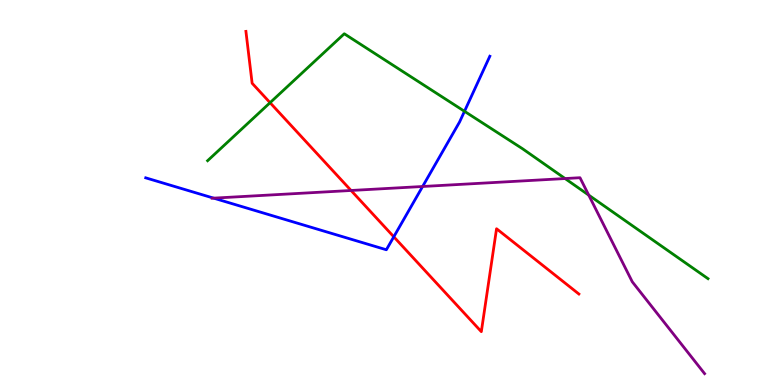[{'lines': ['blue', 'red'], 'intersections': [{'x': 5.08, 'y': 3.85}]}, {'lines': ['green', 'red'], 'intersections': [{'x': 3.48, 'y': 7.33}]}, {'lines': ['purple', 'red'], 'intersections': [{'x': 4.53, 'y': 5.05}]}, {'lines': ['blue', 'green'], 'intersections': [{'x': 5.99, 'y': 7.11}]}, {'lines': ['blue', 'purple'], 'intersections': [{'x': 2.76, 'y': 4.85}, {'x': 5.45, 'y': 5.16}]}, {'lines': ['green', 'purple'], 'intersections': [{'x': 7.29, 'y': 5.36}, {'x': 7.6, 'y': 4.93}]}]